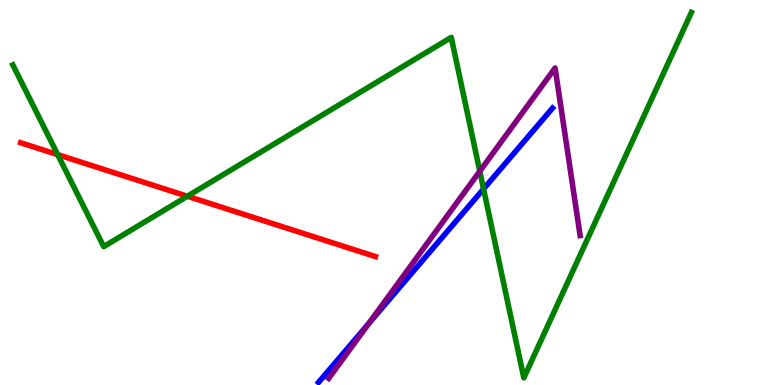[{'lines': ['blue', 'red'], 'intersections': []}, {'lines': ['green', 'red'], 'intersections': [{'x': 0.745, 'y': 5.98}, {'x': 2.42, 'y': 4.9}]}, {'lines': ['purple', 'red'], 'intersections': []}, {'lines': ['blue', 'green'], 'intersections': [{'x': 6.24, 'y': 5.09}]}, {'lines': ['blue', 'purple'], 'intersections': [{'x': 4.76, 'y': 1.59}]}, {'lines': ['green', 'purple'], 'intersections': [{'x': 6.19, 'y': 5.55}]}]